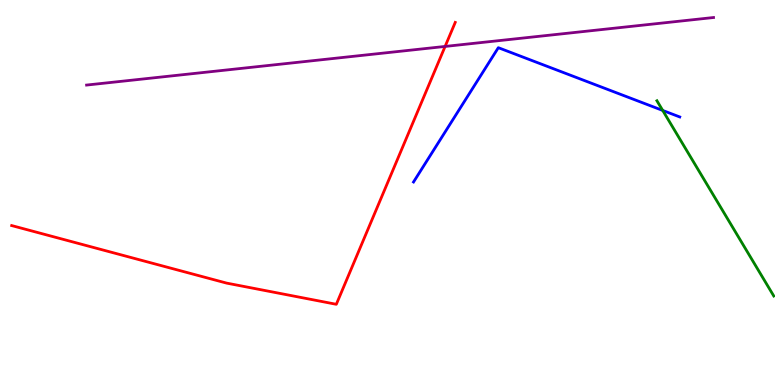[{'lines': ['blue', 'red'], 'intersections': []}, {'lines': ['green', 'red'], 'intersections': []}, {'lines': ['purple', 'red'], 'intersections': [{'x': 5.74, 'y': 8.79}]}, {'lines': ['blue', 'green'], 'intersections': [{'x': 8.55, 'y': 7.13}]}, {'lines': ['blue', 'purple'], 'intersections': []}, {'lines': ['green', 'purple'], 'intersections': []}]